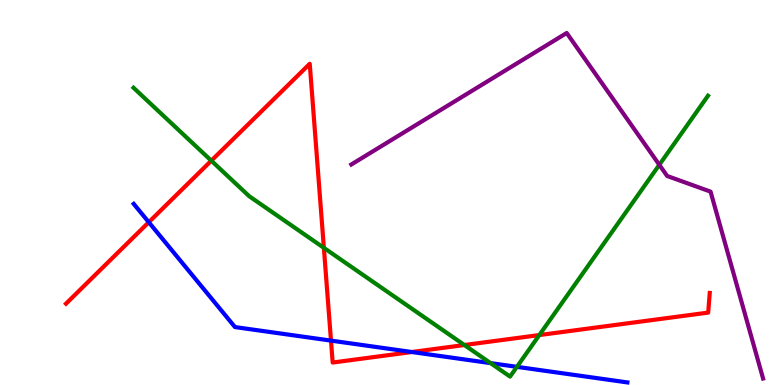[{'lines': ['blue', 'red'], 'intersections': [{'x': 1.92, 'y': 4.23}, {'x': 4.27, 'y': 1.15}, {'x': 5.31, 'y': 0.857}]}, {'lines': ['green', 'red'], 'intersections': [{'x': 2.73, 'y': 5.83}, {'x': 4.18, 'y': 3.56}, {'x': 5.99, 'y': 1.04}, {'x': 6.96, 'y': 1.3}]}, {'lines': ['purple', 'red'], 'intersections': []}, {'lines': ['blue', 'green'], 'intersections': [{'x': 6.33, 'y': 0.568}, {'x': 6.67, 'y': 0.472}]}, {'lines': ['blue', 'purple'], 'intersections': []}, {'lines': ['green', 'purple'], 'intersections': [{'x': 8.51, 'y': 5.72}]}]